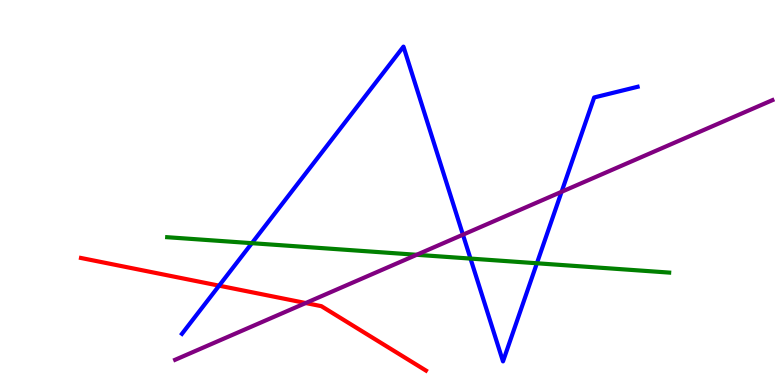[{'lines': ['blue', 'red'], 'intersections': [{'x': 2.83, 'y': 2.58}]}, {'lines': ['green', 'red'], 'intersections': []}, {'lines': ['purple', 'red'], 'intersections': [{'x': 3.94, 'y': 2.13}]}, {'lines': ['blue', 'green'], 'intersections': [{'x': 3.25, 'y': 3.68}, {'x': 6.07, 'y': 3.28}, {'x': 6.93, 'y': 3.16}]}, {'lines': ['blue', 'purple'], 'intersections': [{'x': 5.97, 'y': 3.9}, {'x': 7.25, 'y': 5.02}]}, {'lines': ['green', 'purple'], 'intersections': [{'x': 5.38, 'y': 3.38}]}]